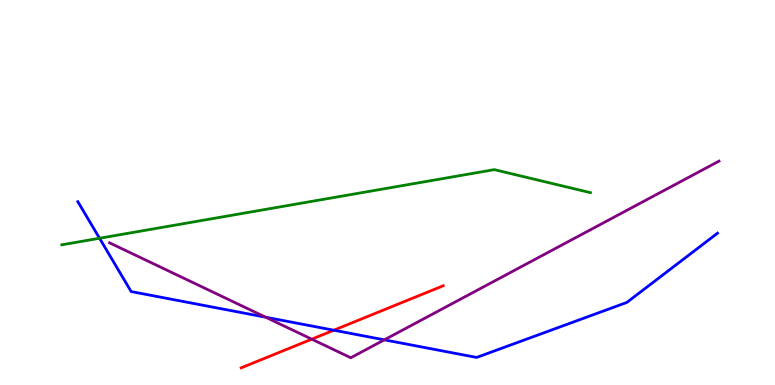[{'lines': ['blue', 'red'], 'intersections': [{'x': 4.31, 'y': 1.42}]}, {'lines': ['green', 'red'], 'intersections': []}, {'lines': ['purple', 'red'], 'intersections': [{'x': 4.02, 'y': 1.19}]}, {'lines': ['blue', 'green'], 'intersections': [{'x': 1.28, 'y': 3.81}]}, {'lines': ['blue', 'purple'], 'intersections': [{'x': 3.43, 'y': 1.76}, {'x': 4.96, 'y': 1.17}]}, {'lines': ['green', 'purple'], 'intersections': []}]